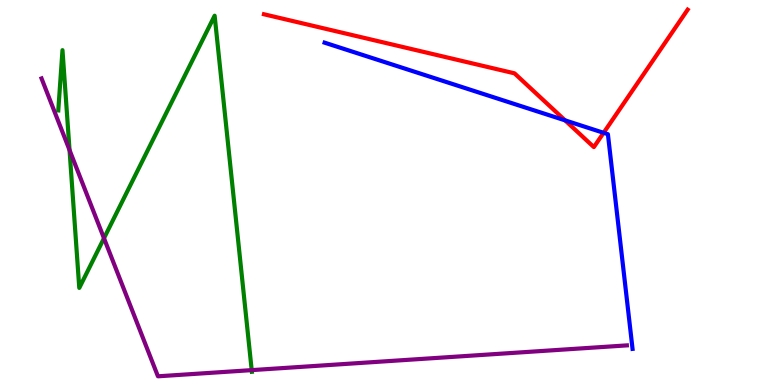[{'lines': ['blue', 'red'], 'intersections': [{'x': 7.29, 'y': 6.87}, {'x': 7.79, 'y': 6.55}]}, {'lines': ['green', 'red'], 'intersections': []}, {'lines': ['purple', 'red'], 'intersections': []}, {'lines': ['blue', 'green'], 'intersections': []}, {'lines': ['blue', 'purple'], 'intersections': []}, {'lines': ['green', 'purple'], 'intersections': [{'x': 0.897, 'y': 6.1}, {'x': 1.34, 'y': 3.81}, {'x': 3.25, 'y': 0.386}]}]